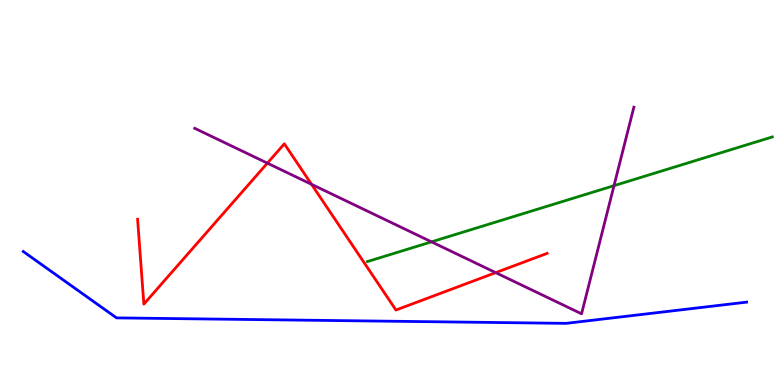[{'lines': ['blue', 'red'], 'intersections': []}, {'lines': ['green', 'red'], 'intersections': []}, {'lines': ['purple', 'red'], 'intersections': [{'x': 3.45, 'y': 5.76}, {'x': 4.02, 'y': 5.21}, {'x': 6.4, 'y': 2.92}]}, {'lines': ['blue', 'green'], 'intersections': []}, {'lines': ['blue', 'purple'], 'intersections': []}, {'lines': ['green', 'purple'], 'intersections': [{'x': 5.57, 'y': 3.72}, {'x': 7.92, 'y': 5.18}]}]